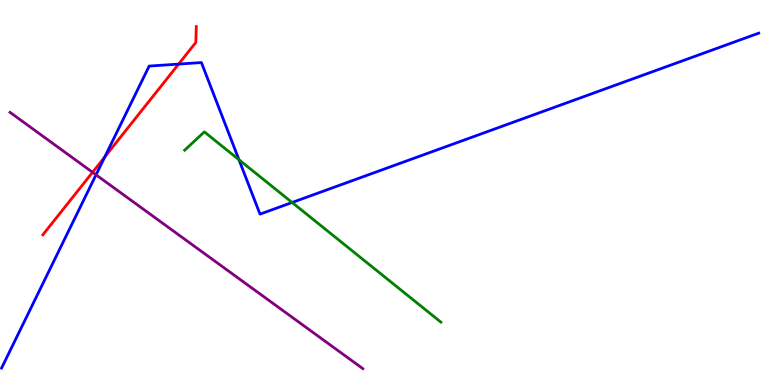[{'lines': ['blue', 'red'], 'intersections': [{'x': 1.35, 'y': 5.92}, {'x': 2.3, 'y': 8.34}]}, {'lines': ['green', 'red'], 'intersections': []}, {'lines': ['purple', 'red'], 'intersections': [{'x': 1.19, 'y': 5.52}]}, {'lines': ['blue', 'green'], 'intersections': [{'x': 3.08, 'y': 5.85}, {'x': 3.77, 'y': 4.74}]}, {'lines': ['blue', 'purple'], 'intersections': [{'x': 1.24, 'y': 5.46}]}, {'lines': ['green', 'purple'], 'intersections': []}]